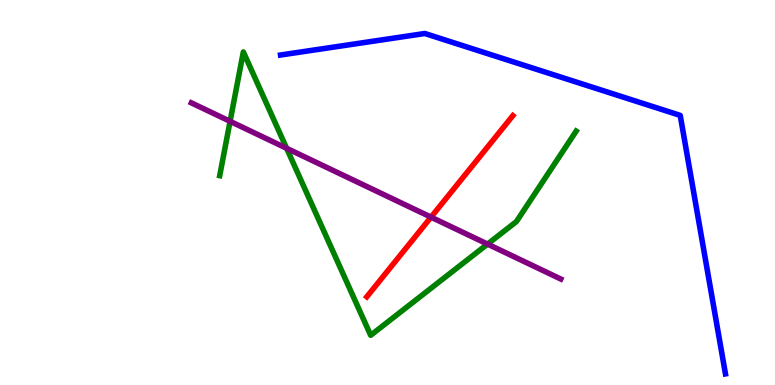[{'lines': ['blue', 'red'], 'intersections': []}, {'lines': ['green', 'red'], 'intersections': []}, {'lines': ['purple', 'red'], 'intersections': [{'x': 5.56, 'y': 4.36}]}, {'lines': ['blue', 'green'], 'intersections': []}, {'lines': ['blue', 'purple'], 'intersections': []}, {'lines': ['green', 'purple'], 'intersections': [{'x': 2.97, 'y': 6.85}, {'x': 3.7, 'y': 6.15}, {'x': 6.29, 'y': 3.66}]}]